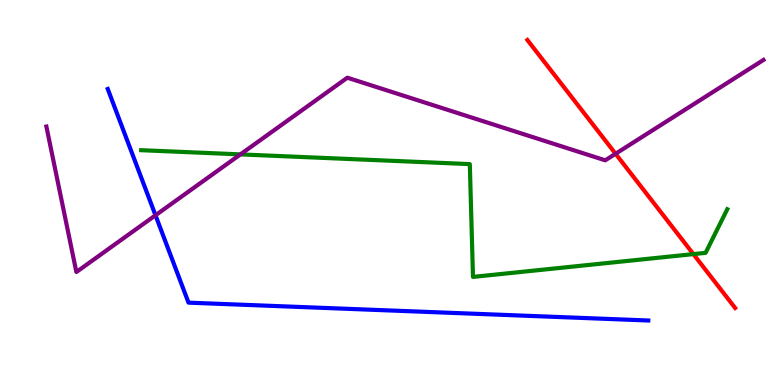[{'lines': ['blue', 'red'], 'intersections': []}, {'lines': ['green', 'red'], 'intersections': [{'x': 8.95, 'y': 3.4}]}, {'lines': ['purple', 'red'], 'intersections': [{'x': 7.94, 'y': 6.01}]}, {'lines': ['blue', 'green'], 'intersections': []}, {'lines': ['blue', 'purple'], 'intersections': [{'x': 2.01, 'y': 4.41}]}, {'lines': ['green', 'purple'], 'intersections': [{'x': 3.1, 'y': 5.99}]}]